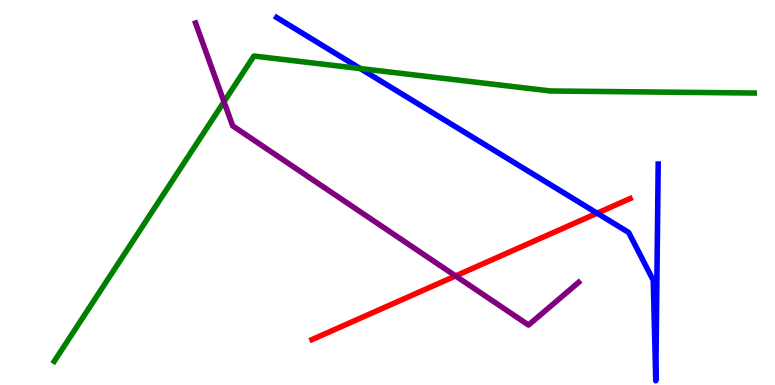[{'lines': ['blue', 'red'], 'intersections': [{'x': 7.7, 'y': 4.46}]}, {'lines': ['green', 'red'], 'intersections': []}, {'lines': ['purple', 'red'], 'intersections': [{'x': 5.88, 'y': 2.83}]}, {'lines': ['blue', 'green'], 'intersections': [{'x': 4.65, 'y': 8.22}]}, {'lines': ['blue', 'purple'], 'intersections': []}, {'lines': ['green', 'purple'], 'intersections': [{'x': 2.89, 'y': 7.36}]}]